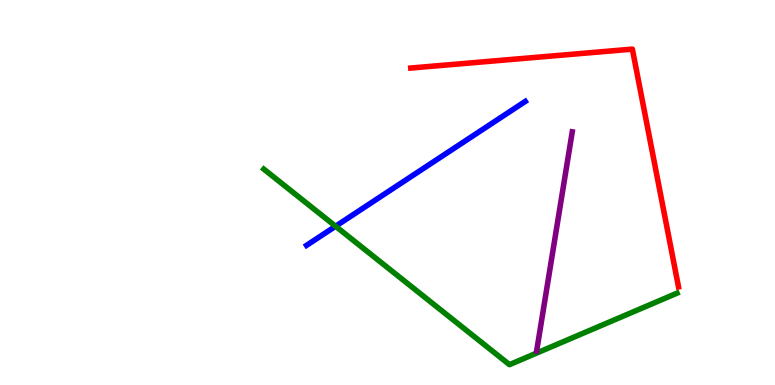[{'lines': ['blue', 'red'], 'intersections': []}, {'lines': ['green', 'red'], 'intersections': []}, {'lines': ['purple', 'red'], 'intersections': []}, {'lines': ['blue', 'green'], 'intersections': [{'x': 4.33, 'y': 4.12}]}, {'lines': ['blue', 'purple'], 'intersections': []}, {'lines': ['green', 'purple'], 'intersections': []}]